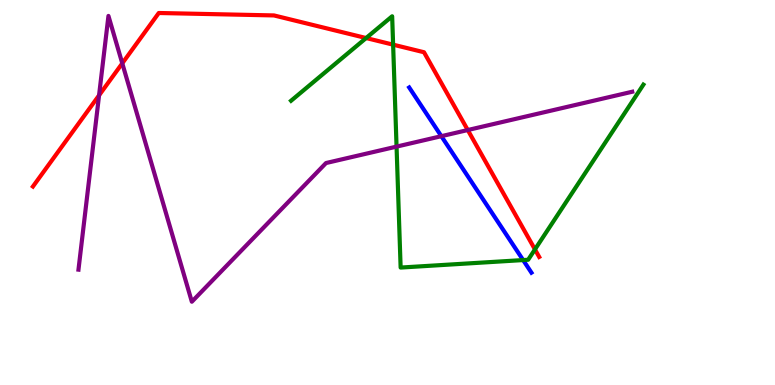[{'lines': ['blue', 'red'], 'intersections': []}, {'lines': ['green', 'red'], 'intersections': [{'x': 4.72, 'y': 9.01}, {'x': 5.07, 'y': 8.84}, {'x': 6.9, 'y': 3.52}]}, {'lines': ['purple', 'red'], 'intersections': [{'x': 1.28, 'y': 7.52}, {'x': 1.58, 'y': 8.36}, {'x': 6.04, 'y': 6.62}]}, {'lines': ['blue', 'green'], 'intersections': [{'x': 6.75, 'y': 3.24}]}, {'lines': ['blue', 'purple'], 'intersections': [{'x': 5.69, 'y': 6.46}]}, {'lines': ['green', 'purple'], 'intersections': [{'x': 5.12, 'y': 6.19}]}]